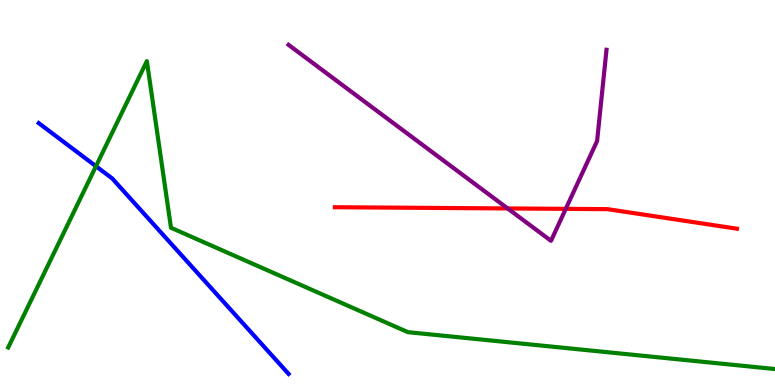[{'lines': ['blue', 'red'], 'intersections': []}, {'lines': ['green', 'red'], 'intersections': []}, {'lines': ['purple', 'red'], 'intersections': [{'x': 6.55, 'y': 4.59}, {'x': 7.3, 'y': 4.58}]}, {'lines': ['blue', 'green'], 'intersections': [{'x': 1.24, 'y': 5.68}]}, {'lines': ['blue', 'purple'], 'intersections': []}, {'lines': ['green', 'purple'], 'intersections': []}]